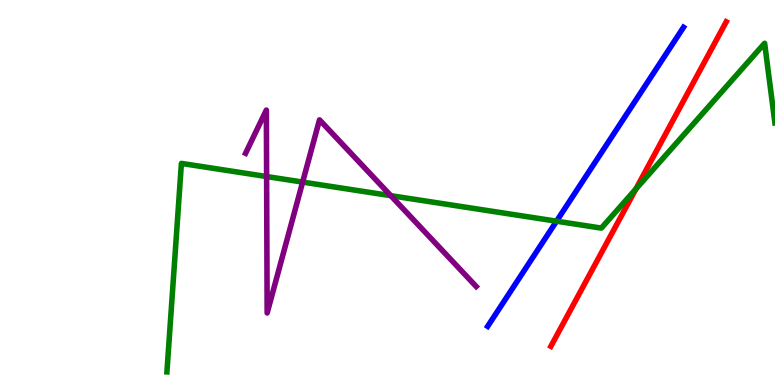[{'lines': ['blue', 'red'], 'intersections': []}, {'lines': ['green', 'red'], 'intersections': [{'x': 8.2, 'y': 5.09}]}, {'lines': ['purple', 'red'], 'intersections': []}, {'lines': ['blue', 'green'], 'intersections': [{'x': 7.18, 'y': 4.25}]}, {'lines': ['blue', 'purple'], 'intersections': []}, {'lines': ['green', 'purple'], 'intersections': [{'x': 3.44, 'y': 5.41}, {'x': 3.91, 'y': 5.27}, {'x': 5.04, 'y': 4.92}]}]